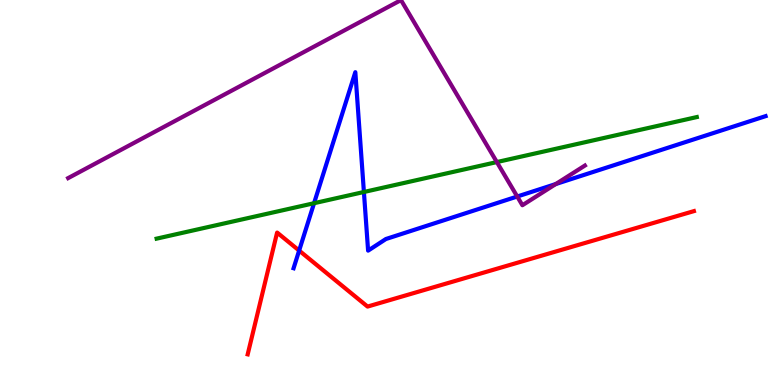[{'lines': ['blue', 'red'], 'intersections': [{'x': 3.86, 'y': 3.49}]}, {'lines': ['green', 'red'], 'intersections': []}, {'lines': ['purple', 'red'], 'intersections': []}, {'lines': ['blue', 'green'], 'intersections': [{'x': 4.05, 'y': 4.72}, {'x': 4.7, 'y': 5.01}]}, {'lines': ['blue', 'purple'], 'intersections': [{'x': 6.67, 'y': 4.9}, {'x': 7.17, 'y': 5.22}]}, {'lines': ['green', 'purple'], 'intersections': [{'x': 6.41, 'y': 5.79}]}]